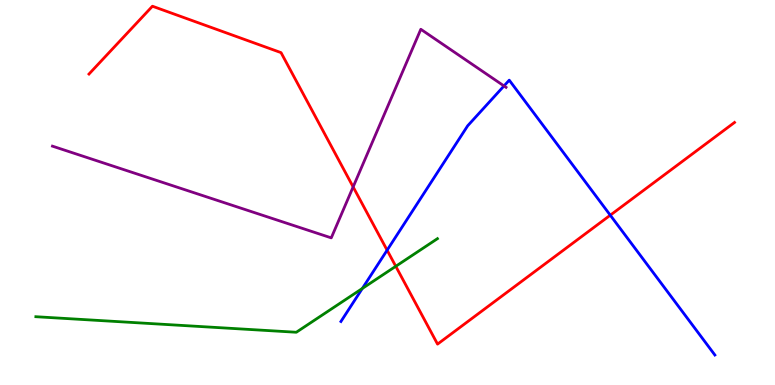[{'lines': ['blue', 'red'], 'intersections': [{'x': 5.0, 'y': 3.5}, {'x': 7.87, 'y': 4.41}]}, {'lines': ['green', 'red'], 'intersections': [{'x': 5.11, 'y': 3.08}]}, {'lines': ['purple', 'red'], 'intersections': [{'x': 4.56, 'y': 5.15}]}, {'lines': ['blue', 'green'], 'intersections': [{'x': 4.68, 'y': 2.51}]}, {'lines': ['blue', 'purple'], 'intersections': [{'x': 6.5, 'y': 7.77}]}, {'lines': ['green', 'purple'], 'intersections': []}]